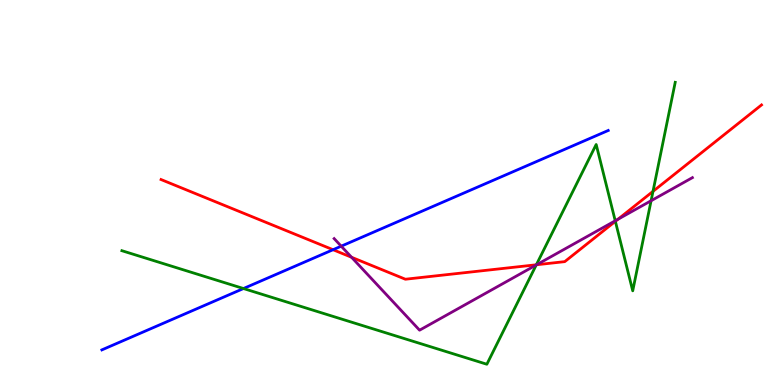[{'lines': ['blue', 'red'], 'intersections': [{'x': 4.3, 'y': 3.51}]}, {'lines': ['green', 'red'], 'intersections': [{'x': 6.92, 'y': 3.12}, {'x': 7.94, 'y': 4.25}, {'x': 8.43, 'y': 5.03}]}, {'lines': ['purple', 'red'], 'intersections': [{'x': 4.54, 'y': 3.32}, {'x': 6.92, 'y': 3.12}, {'x': 7.97, 'y': 4.3}]}, {'lines': ['blue', 'green'], 'intersections': [{'x': 3.14, 'y': 2.51}]}, {'lines': ['blue', 'purple'], 'intersections': [{'x': 4.4, 'y': 3.61}]}, {'lines': ['green', 'purple'], 'intersections': [{'x': 6.92, 'y': 3.12}, {'x': 7.94, 'y': 4.27}, {'x': 8.4, 'y': 4.79}]}]